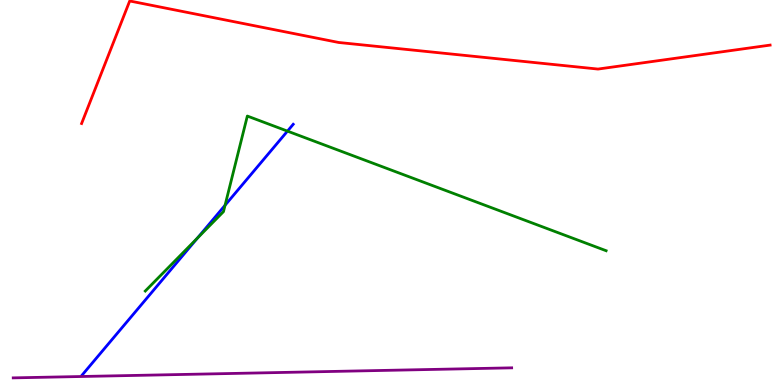[{'lines': ['blue', 'red'], 'intersections': []}, {'lines': ['green', 'red'], 'intersections': []}, {'lines': ['purple', 'red'], 'intersections': []}, {'lines': ['blue', 'green'], 'intersections': [{'x': 2.55, 'y': 3.82}, {'x': 2.9, 'y': 4.67}, {'x': 3.71, 'y': 6.59}]}, {'lines': ['blue', 'purple'], 'intersections': []}, {'lines': ['green', 'purple'], 'intersections': []}]